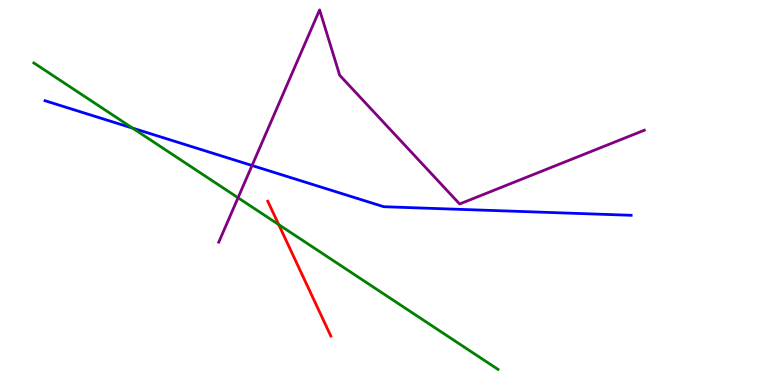[{'lines': ['blue', 'red'], 'intersections': []}, {'lines': ['green', 'red'], 'intersections': [{'x': 3.6, 'y': 4.17}]}, {'lines': ['purple', 'red'], 'intersections': []}, {'lines': ['blue', 'green'], 'intersections': [{'x': 1.71, 'y': 6.67}]}, {'lines': ['blue', 'purple'], 'intersections': [{'x': 3.25, 'y': 5.7}]}, {'lines': ['green', 'purple'], 'intersections': [{'x': 3.07, 'y': 4.86}]}]